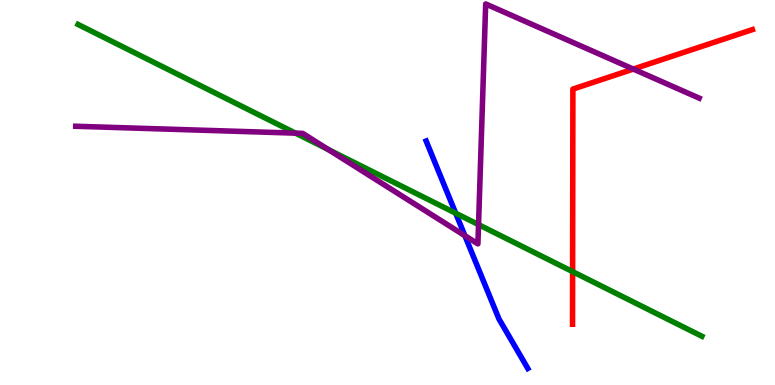[{'lines': ['blue', 'red'], 'intersections': []}, {'lines': ['green', 'red'], 'intersections': [{'x': 7.39, 'y': 2.94}]}, {'lines': ['purple', 'red'], 'intersections': [{'x': 8.17, 'y': 8.21}]}, {'lines': ['blue', 'green'], 'intersections': [{'x': 5.88, 'y': 4.46}]}, {'lines': ['blue', 'purple'], 'intersections': [{'x': 6.0, 'y': 3.88}]}, {'lines': ['green', 'purple'], 'intersections': [{'x': 3.81, 'y': 6.54}, {'x': 4.24, 'y': 6.12}, {'x': 6.17, 'y': 4.17}]}]